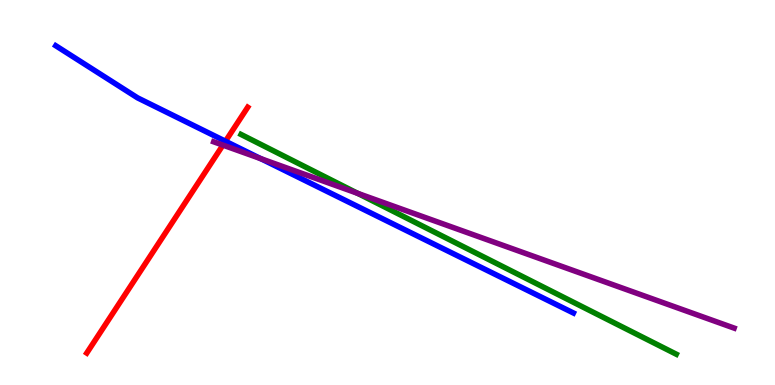[{'lines': ['blue', 'red'], 'intersections': [{'x': 2.91, 'y': 6.33}]}, {'lines': ['green', 'red'], 'intersections': []}, {'lines': ['purple', 'red'], 'intersections': [{'x': 2.88, 'y': 6.23}]}, {'lines': ['blue', 'green'], 'intersections': []}, {'lines': ['blue', 'purple'], 'intersections': [{'x': 3.36, 'y': 5.88}]}, {'lines': ['green', 'purple'], 'intersections': [{'x': 4.62, 'y': 4.98}]}]